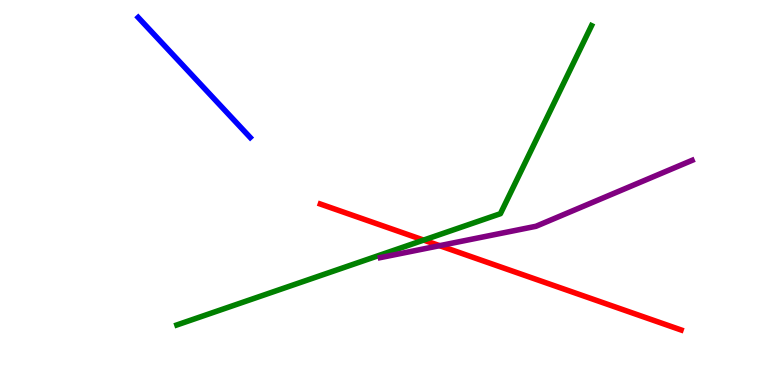[{'lines': ['blue', 'red'], 'intersections': []}, {'lines': ['green', 'red'], 'intersections': [{'x': 5.47, 'y': 3.76}]}, {'lines': ['purple', 'red'], 'intersections': [{'x': 5.67, 'y': 3.62}]}, {'lines': ['blue', 'green'], 'intersections': []}, {'lines': ['blue', 'purple'], 'intersections': []}, {'lines': ['green', 'purple'], 'intersections': []}]